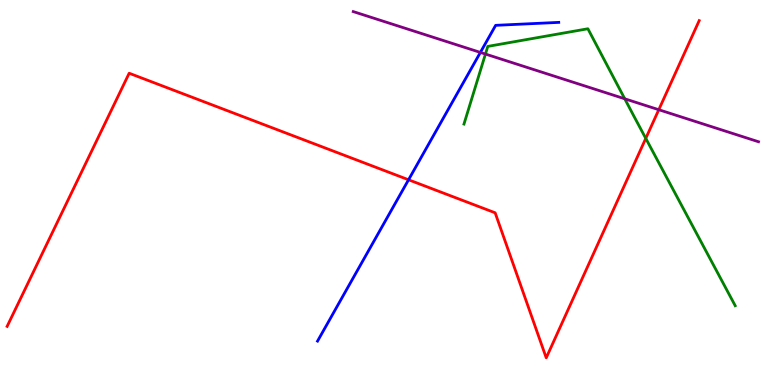[{'lines': ['blue', 'red'], 'intersections': [{'x': 5.27, 'y': 5.33}]}, {'lines': ['green', 'red'], 'intersections': [{'x': 8.33, 'y': 6.41}]}, {'lines': ['purple', 'red'], 'intersections': [{'x': 8.5, 'y': 7.15}]}, {'lines': ['blue', 'green'], 'intersections': []}, {'lines': ['blue', 'purple'], 'intersections': [{'x': 6.2, 'y': 8.64}]}, {'lines': ['green', 'purple'], 'intersections': [{'x': 6.26, 'y': 8.6}, {'x': 8.06, 'y': 7.43}]}]